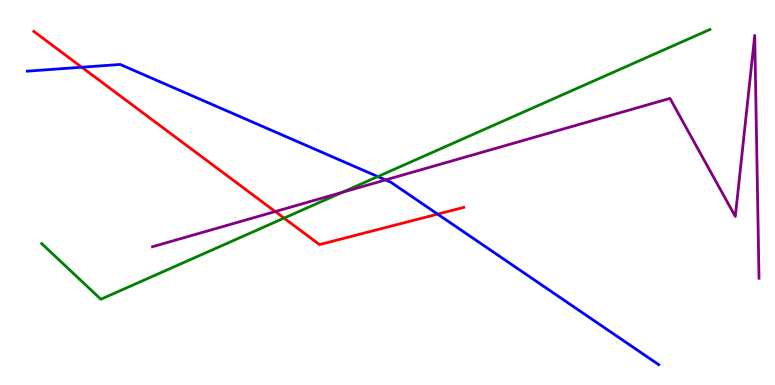[{'lines': ['blue', 'red'], 'intersections': [{'x': 1.06, 'y': 8.25}, {'x': 5.65, 'y': 4.44}]}, {'lines': ['green', 'red'], 'intersections': [{'x': 3.66, 'y': 4.33}]}, {'lines': ['purple', 'red'], 'intersections': [{'x': 3.55, 'y': 4.51}]}, {'lines': ['blue', 'green'], 'intersections': [{'x': 4.88, 'y': 5.41}]}, {'lines': ['blue', 'purple'], 'intersections': [{'x': 4.97, 'y': 5.33}]}, {'lines': ['green', 'purple'], 'intersections': [{'x': 4.42, 'y': 5.0}]}]